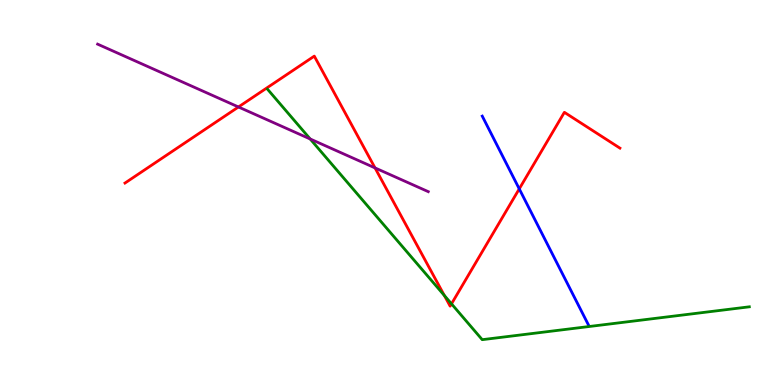[{'lines': ['blue', 'red'], 'intersections': [{'x': 6.7, 'y': 5.09}]}, {'lines': ['green', 'red'], 'intersections': [{'x': 5.73, 'y': 2.33}, {'x': 5.83, 'y': 2.11}]}, {'lines': ['purple', 'red'], 'intersections': [{'x': 3.08, 'y': 7.22}, {'x': 4.84, 'y': 5.64}]}, {'lines': ['blue', 'green'], 'intersections': []}, {'lines': ['blue', 'purple'], 'intersections': []}, {'lines': ['green', 'purple'], 'intersections': [{'x': 4.0, 'y': 6.39}]}]